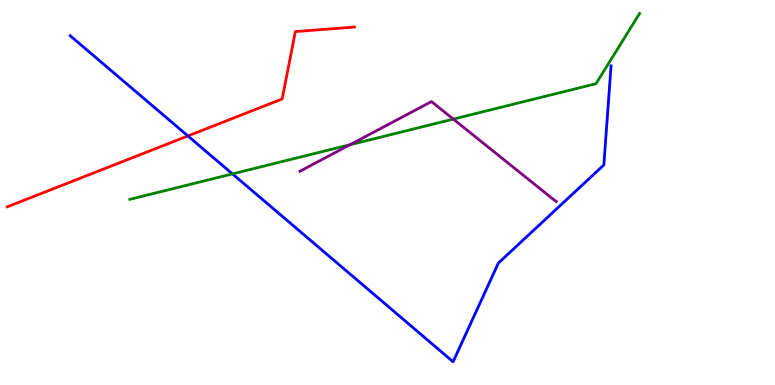[{'lines': ['blue', 'red'], 'intersections': [{'x': 2.42, 'y': 6.47}]}, {'lines': ['green', 'red'], 'intersections': []}, {'lines': ['purple', 'red'], 'intersections': []}, {'lines': ['blue', 'green'], 'intersections': [{'x': 3.0, 'y': 5.48}]}, {'lines': ['blue', 'purple'], 'intersections': []}, {'lines': ['green', 'purple'], 'intersections': [{'x': 4.52, 'y': 6.24}, {'x': 5.85, 'y': 6.91}]}]